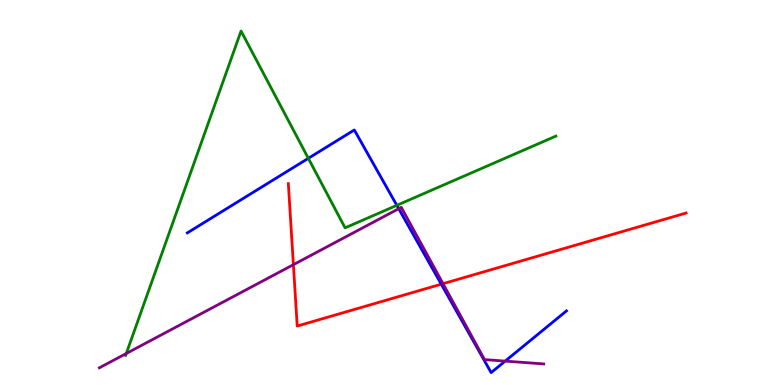[{'lines': ['blue', 'red'], 'intersections': [{'x': 5.69, 'y': 2.62}]}, {'lines': ['green', 'red'], 'intersections': []}, {'lines': ['purple', 'red'], 'intersections': [{'x': 3.79, 'y': 3.13}, {'x': 5.72, 'y': 2.63}]}, {'lines': ['blue', 'green'], 'intersections': [{'x': 3.98, 'y': 5.89}, {'x': 5.12, 'y': 4.67}]}, {'lines': ['blue', 'purple'], 'intersections': [{'x': 5.14, 'y': 4.58}, {'x': 6.52, 'y': 0.62}]}, {'lines': ['green', 'purple'], 'intersections': [{'x': 1.63, 'y': 0.818}]}]